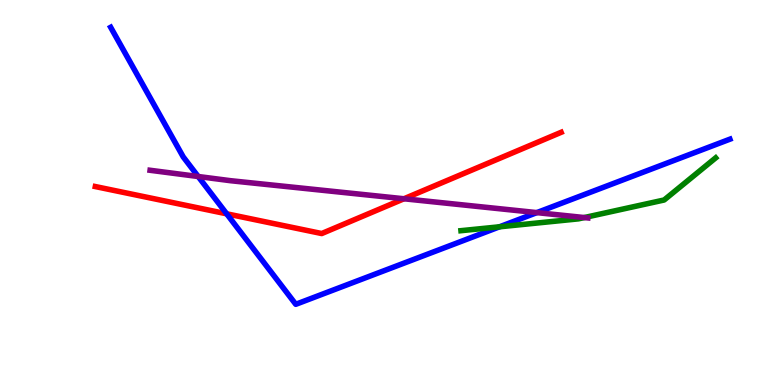[{'lines': ['blue', 'red'], 'intersections': [{'x': 2.92, 'y': 4.45}]}, {'lines': ['green', 'red'], 'intersections': []}, {'lines': ['purple', 'red'], 'intersections': [{'x': 5.21, 'y': 4.84}]}, {'lines': ['blue', 'green'], 'intersections': [{'x': 6.45, 'y': 4.11}]}, {'lines': ['blue', 'purple'], 'intersections': [{'x': 2.56, 'y': 5.42}, {'x': 6.93, 'y': 4.48}]}, {'lines': ['green', 'purple'], 'intersections': [{'x': 7.54, 'y': 4.35}]}]